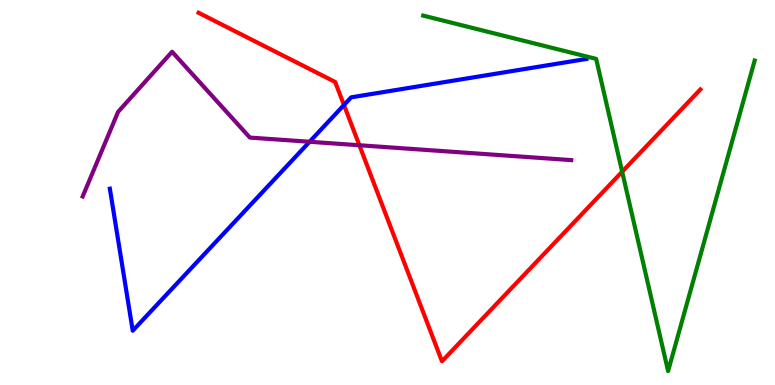[{'lines': ['blue', 'red'], 'intersections': [{'x': 4.44, 'y': 7.27}]}, {'lines': ['green', 'red'], 'intersections': [{'x': 8.03, 'y': 5.54}]}, {'lines': ['purple', 'red'], 'intersections': [{'x': 4.64, 'y': 6.23}]}, {'lines': ['blue', 'green'], 'intersections': []}, {'lines': ['blue', 'purple'], 'intersections': [{'x': 3.99, 'y': 6.32}]}, {'lines': ['green', 'purple'], 'intersections': []}]